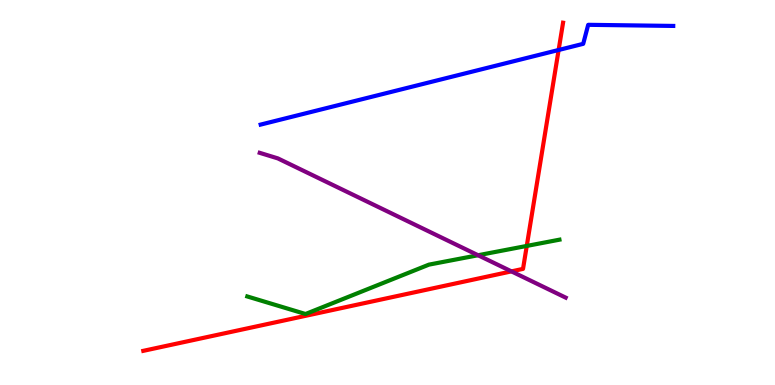[{'lines': ['blue', 'red'], 'intersections': [{'x': 7.21, 'y': 8.7}]}, {'lines': ['green', 'red'], 'intersections': [{'x': 6.8, 'y': 3.61}]}, {'lines': ['purple', 'red'], 'intersections': [{'x': 6.6, 'y': 2.95}]}, {'lines': ['blue', 'green'], 'intersections': []}, {'lines': ['blue', 'purple'], 'intersections': []}, {'lines': ['green', 'purple'], 'intersections': [{'x': 6.17, 'y': 3.37}]}]